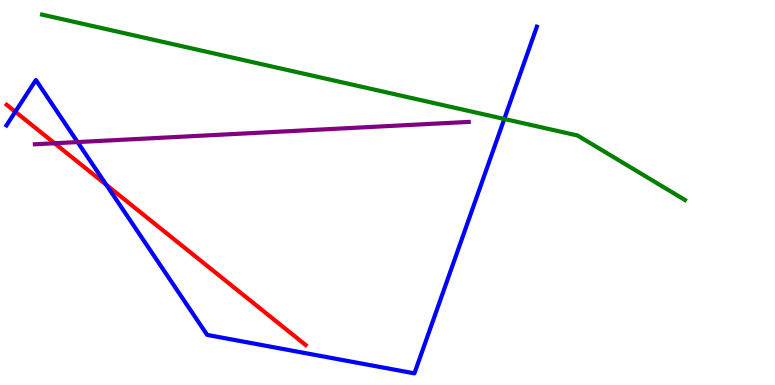[{'lines': ['blue', 'red'], 'intersections': [{'x': 0.198, 'y': 7.1}, {'x': 1.37, 'y': 5.2}]}, {'lines': ['green', 'red'], 'intersections': []}, {'lines': ['purple', 'red'], 'intersections': [{'x': 0.704, 'y': 6.28}]}, {'lines': ['blue', 'green'], 'intersections': [{'x': 6.51, 'y': 6.91}]}, {'lines': ['blue', 'purple'], 'intersections': [{'x': 1.0, 'y': 6.31}]}, {'lines': ['green', 'purple'], 'intersections': []}]